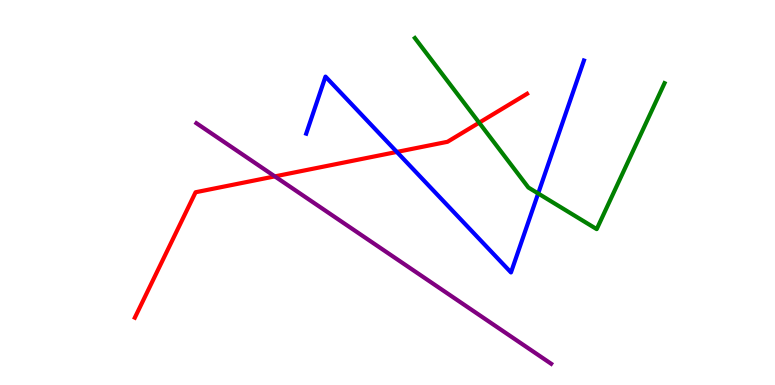[{'lines': ['blue', 'red'], 'intersections': [{'x': 5.12, 'y': 6.05}]}, {'lines': ['green', 'red'], 'intersections': [{'x': 6.18, 'y': 6.81}]}, {'lines': ['purple', 'red'], 'intersections': [{'x': 3.55, 'y': 5.42}]}, {'lines': ['blue', 'green'], 'intersections': [{'x': 6.94, 'y': 4.97}]}, {'lines': ['blue', 'purple'], 'intersections': []}, {'lines': ['green', 'purple'], 'intersections': []}]